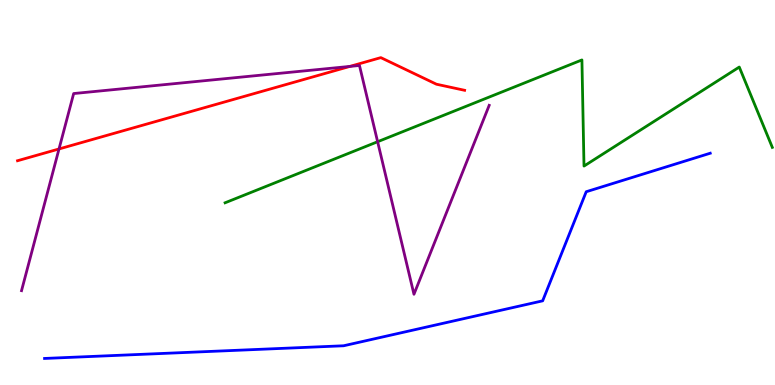[{'lines': ['blue', 'red'], 'intersections': []}, {'lines': ['green', 'red'], 'intersections': []}, {'lines': ['purple', 'red'], 'intersections': [{'x': 0.761, 'y': 6.13}, {'x': 4.51, 'y': 8.27}]}, {'lines': ['blue', 'green'], 'intersections': []}, {'lines': ['blue', 'purple'], 'intersections': []}, {'lines': ['green', 'purple'], 'intersections': [{'x': 4.87, 'y': 6.32}]}]